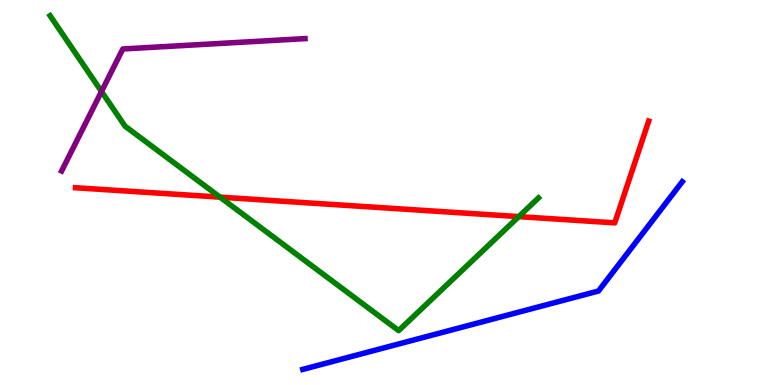[{'lines': ['blue', 'red'], 'intersections': []}, {'lines': ['green', 'red'], 'intersections': [{'x': 2.84, 'y': 4.88}, {'x': 6.69, 'y': 4.37}]}, {'lines': ['purple', 'red'], 'intersections': []}, {'lines': ['blue', 'green'], 'intersections': []}, {'lines': ['blue', 'purple'], 'intersections': []}, {'lines': ['green', 'purple'], 'intersections': [{'x': 1.31, 'y': 7.62}]}]